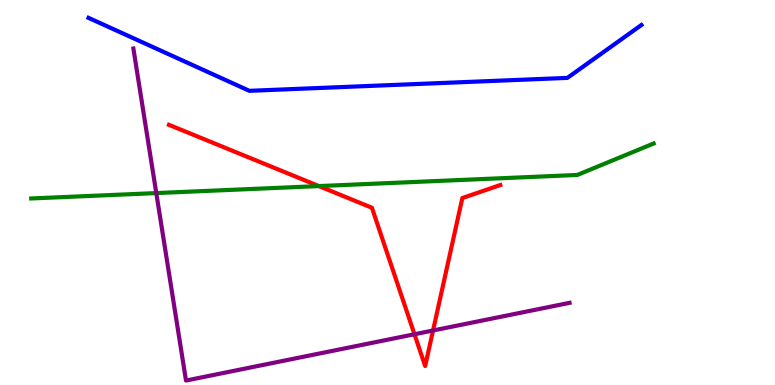[{'lines': ['blue', 'red'], 'intersections': []}, {'lines': ['green', 'red'], 'intersections': [{'x': 4.11, 'y': 5.17}]}, {'lines': ['purple', 'red'], 'intersections': [{'x': 5.35, 'y': 1.32}, {'x': 5.59, 'y': 1.42}]}, {'lines': ['blue', 'green'], 'intersections': []}, {'lines': ['blue', 'purple'], 'intersections': []}, {'lines': ['green', 'purple'], 'intersections': [{'x': 2.02, 'y': 4.98}]}]